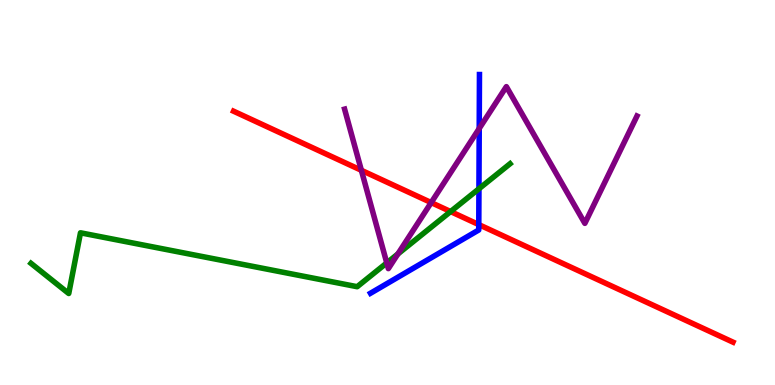[{'lines': ['blue', 'red'], 'intersections': [{'x': 6.18, 'y': 4.17}]}, {'lines': ['green', 'red'], 'intersections': [{'x': 5.81, 'y': 4.5}]}, {'lines': ['purple', 'red'], 'intersections': [{'x': 4.66, 'y': 5.58}, {'x': 5.56, 'y': 4.74}]}, {'lines': ['blue', 'green'], 'intersections': [{'x': 6.18, 'y': 5.1}]}, {'lines': ['blue', 'purple'], 'intersections': [{'x': 6.18, 'y': 6.66}]}, {'lines': ['green', 'purple'], 'intersections': [{'x': 4.99, 'y': 3.17}, {'x': 5.13, 'y': 3.4}]}]